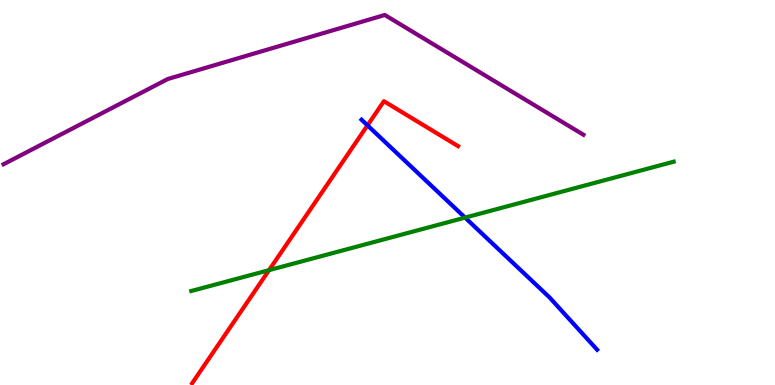[{'lines': ['blue', 'red'], 'intersections': [{'x': 4.74, 'y': 6.74}]}, {'lines': ['green', 'red'], 'intersections': [{'x': 3.47, 'y': 2.98}]}, {'lines': ['purple', 'red'], 'intersections': []}, {'lines': ['blue', 'green'], 'intersections': [{'x': 6.0, 'y': 4.35}]}, {'lines': ['blue', 'purple'], 'intersections': []}, {'lines': ['green', 'purple'], 'intersections': []}]